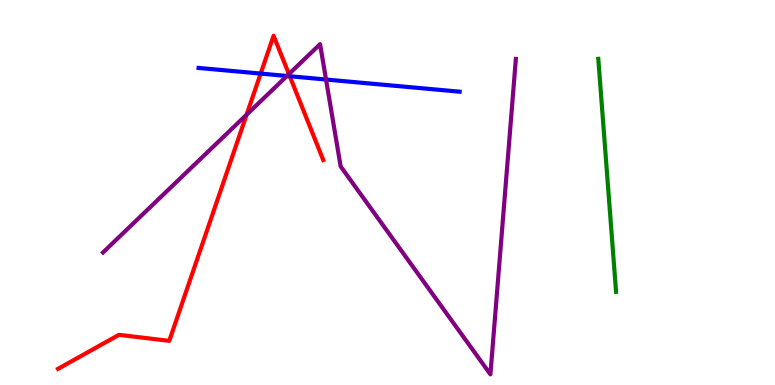[{'lines': ['blue', 'red'], 'intersections': [{'x': 3.36, 'y': 8.09}, {'x': 3.74, 'y': 8.02}]}, {'lines': ['green', 'red'], 'intersections': []}, {'lines': ['purple', 'red'], 'intersections': [{'x': 3.18, 'y': 7.02}, {'x': 3.73, 'y': 8.08}]}, {'lines': ['blue', 'green'], 'intersections': []}, {'lines': ['blue', 'purple'], 'intersections': [{'x': 3.7, 'y': 8.03}, {'x': 4.21, 'y': 7.93}]}, {'lines': ['green', 'purple'], 'intersections': []}]